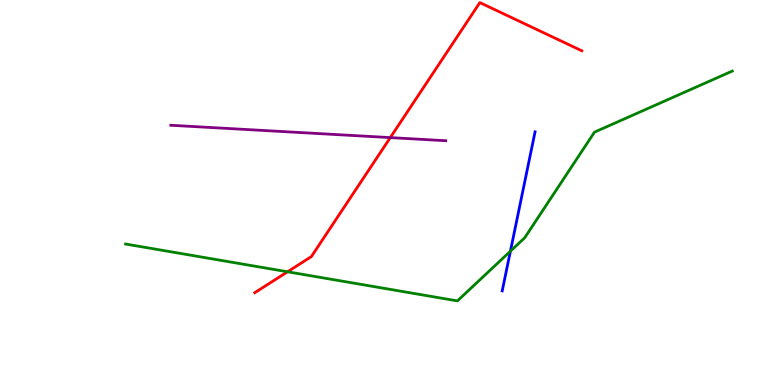[{'lines': ['blue', 'red'], 'intersections': []}, {'lines': ['green', 'red'], 'intersections': [{'x': 3.71, 'y': 2.94}]}, {'lines': ['purple', 'red'], 'intersections': [{'x': 5.04, 'y': 6.43}]}, {'lines': ['blue', 'green'], 'intersections': [{'x': 6.59, 'y': 3.48}]}, {'lines': ['blue', 'purple'], 'intersections': []}, {'lines': ['green', 'purple'], 'intersections': []}]